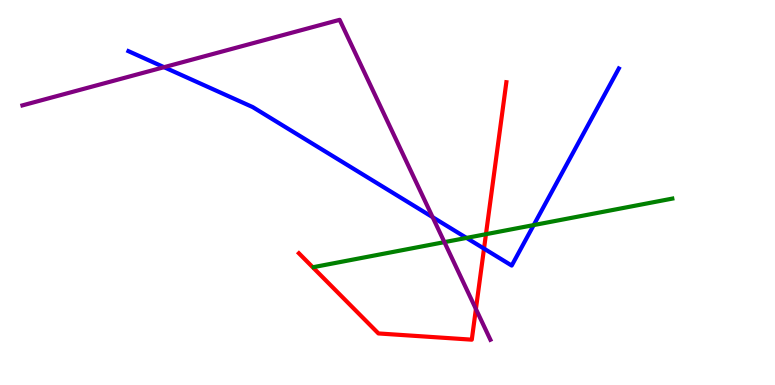[{'lines': ['blue', 'red'], 'intersections': [{'x': 6.25, 'y': 3.54}]}, {'lines': ['green', 'red'], 'intersections': [{'x': 6.27, 'y': 3.92}]}, {'lines': ['purple', 'red'], 'intersections': [{'x': 6.14, 'y': 1.97}]}, {'lines': ['blue', 'green'], 'intersections': [{'x': 6.02, 'y': 3.82}, {'x': 6.89, 'y': 4.15}]}, {'lines': ['blue', 'purple'], 'intersections': [{'x': 2.12, 'y': 8.25}, {'x': 5.58, 'y': 4.36}]}, {'lines': ['green', 'purple'], 'intersections': [{'x': 5.73, 'y': 3.71}]}]